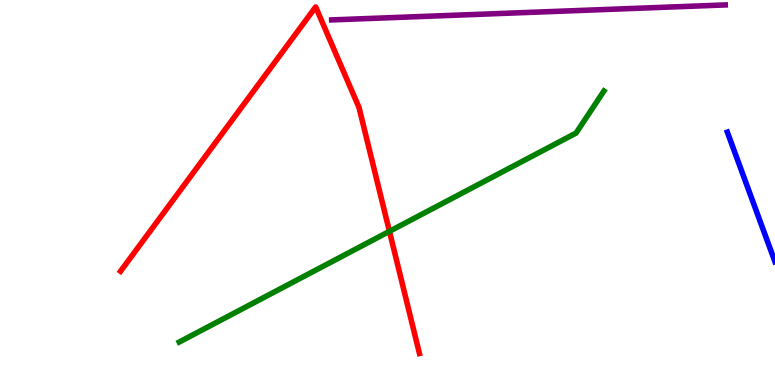[{'lines': ['blue', 'red'], 'intersections': []}, {'lines': ['green', 'red'], 'intersections': [{'x': 5.03, 'y': 3.99}]}, {'lines': ['purple', 'red'], 'intersections': []}, {'lines': ['blue', 'green'], 'intersections': []}, {'lines': ['blue', 'purple'], 'intersections': []}, {'lines': ['green', 'purple'], 'intersections': []}]